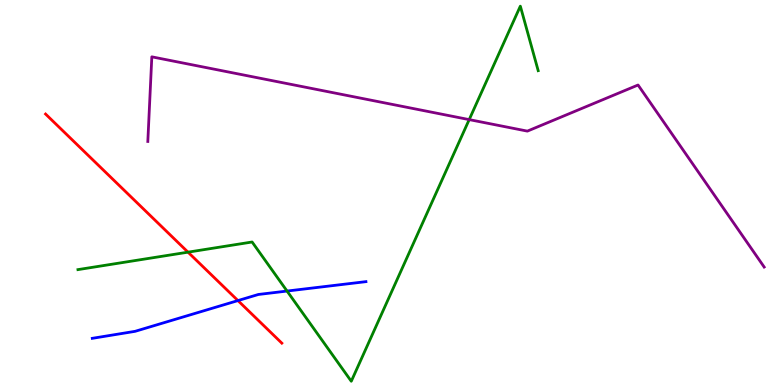[{'lines': ['blue', 'red'], 'intersections': [{'x': 3.07, 'y': 2.19}]}, {'lines': ['green', 'red'], 'intersections': [{'x': 2.43, 'y': 3.45}]}, {'lines': ['purple', 'red'], 'intersections': []}, {'lines': ['blue', 'green'], 'intersections': [{'x': 3.7, 'y': 2.44}]}, {'lines': ['blue', 'purple'], 'intersections': []}, {'lines': ['green', 'purple'], 'intersections': [{'x': 6.05, 'y': 6.89}]}]